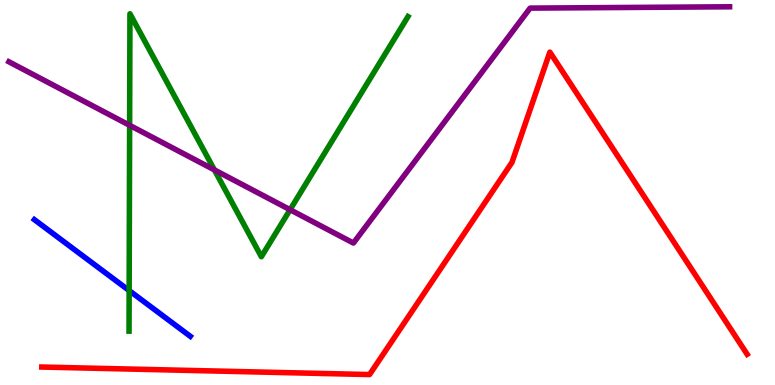[{'lines': ['blue', 'red'], 'intersections': []}, {'lines': ['green', 'red'], 'intersections': []}, {'lines': ['purple', 'red'], 'intersections': []}, {'lines': ['blue', 'green'], 'intersections': [{'x': 1.67, 'y': 2.45}]}, {'lines': ['blue', 'purple'], 'intersections': []}, {'lines': ['green', 'purple'], 'intersections': [{'x': 1.67, 'y': 6.75}, {'x': 2.77, 'y': 5.59}, {'x': 3.74, 'y': 4.55}]}]